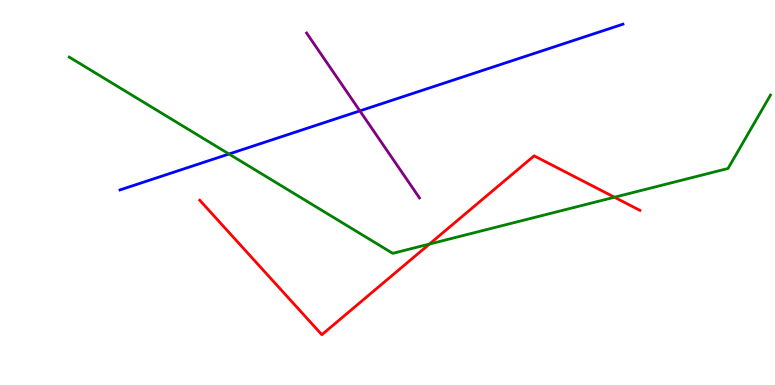[{'lines': ['blue', 'red'], 'intersections': []}, {'lines': ['green', 'red'], 'intersections': [{'x': 5.54, 'y': 3.66}, {'x': 7.93, 'y': 4.88}]}, {'lines': ['purple', 'red'], 'intersections': []}, {'lines': ['blue', 'green'], 'intersections': [{'x': 2.95, 'y': 6.0}]}, {'lines': ['blue', 'purple'], 'intersections': [{'x': 4.64, 'y': 7.12}]}, {'lines': ['green', 'purple'], 'intersections': []}]